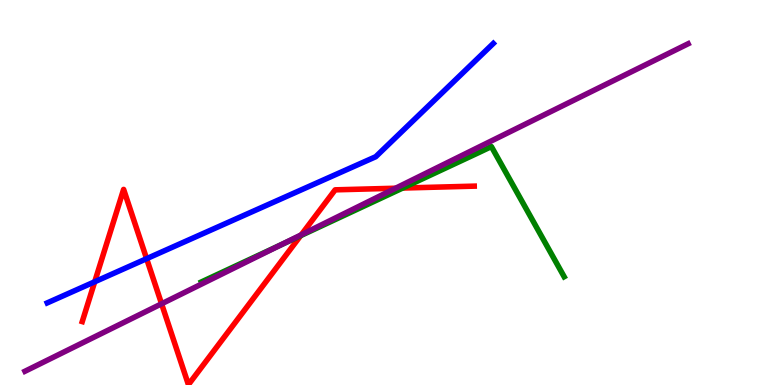[{'lines': ['blue', 'red'], 'intersections': [{'x': 1.22, 'y': 2.68}, {'x': 1.89, 'y': 3.28}]}, {'lines': ['green', 'red'], 'intersections': [{'x': 3.88, 'y': 3.88}, {'x': 5.2, 'y': 5.12}]}, {'lines': ['purple', 'red'], 'intersections': [{'x': 2.08, 'y': 2.11}, {'x': 3.89, 'y': 3.9}, {'x': 5.1, 'y': 5.11}]}, {'lines': ['blue', 'green'], 'intersections': []}, {'lines': ['blue', 'purple'], 'intersections': []}, {'lines': ['green', 'purple'], 'intersections': [{'x': 3.63, 'y': 3.64}]}]